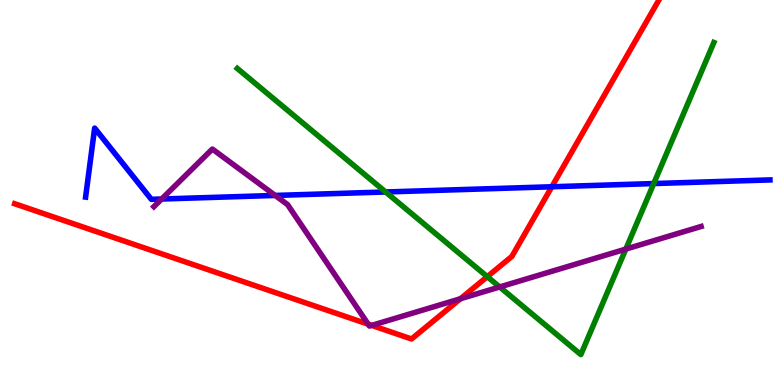[{'lines': ['blue', 'red'], 'intersections': [{'x': 7.12, 'y': 5.15}]}, {'lines': ['green', 'red'], 'intersections': [{'x': 6.29, 'y': 2.81}]}, {'lines': ['purple', 'red'], 'intersections': [{'x': 4.75, 'y': 1.58}, {'x': 4.8, 'y': 1.55}, {'x': 5.94, 'y': 2.24}]}, {'lines': ['blue', 'green'], 'intersections': [{'x': 4.98, 'y': 5.01}, {'x': 8.44, 'y': 5.23}]}, {'lines': ['blue', 'purple'], 'intersections': [{'x': 2.09, 'y': 4.83}, {'x': 3.55, 'y': 4.92}]}, {'lines': ['green', 'purple'], 'intersections': [{'x': 6.45, 'y': 2.55}, {'x': 8.07, 'y': 3.53}]}]